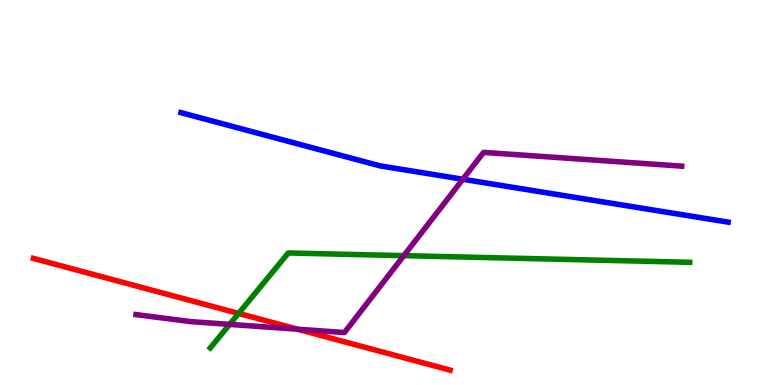[{'lines': ['blue', 'red'], 'intersections': []}, {'lines': ['green', 'red'], 'intersections': [{'x': 3.08, 'y': 1.86}]}, {'lines': ['purple', 'red'], 'intersections': [{'x': 3.84, 'y': 1.45}]}, {'lines': ['blue', 'green'], 'intersections': []}, {'lines': ['blue', 'purple'], 'intersections': [{'x': 5.97, 'y': 5.34}]}, {'lines': ['green', 'purple'], 'intersections': [{'x': 2.96, 'y': 1.57}, {'x': 5.21, 'y': 3.36}]}]